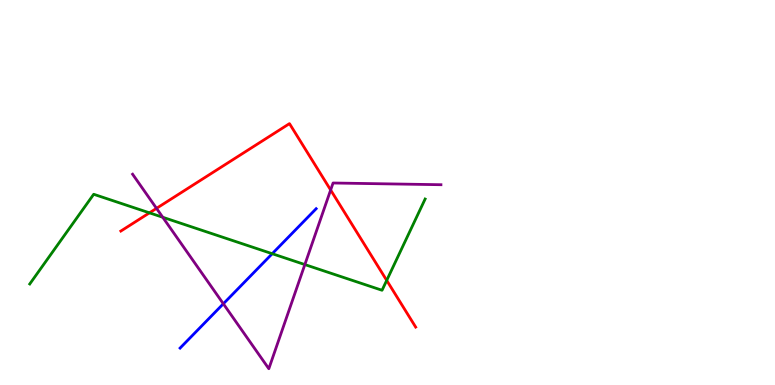[{'lines': ['blue', 'red'], 'intersections': []}, {'lines': ['green', 'red'], 'intersections': [{'x': 1.93, 'y': 4.47}, {'x': 4.99, 'y': 2.72}]}, {'lines': ['purple', 'red'], 'intersections': [{'x': 2.02, 'y': 4.59}, {'x': 4.27, 'y': 5.07}]}, {'lines': ['blue', 'green'], 'intersections': [{'x': 3.51, 'y': 3.41}]}, {'lines': ['blue', 'purple'], 'intersections': [{'x': 2.88, 'y': 2.11}]}, {'lines': ['green', 'purple'], 'intersections': [{'x': 2.1, 'y': 4.36}, {'x': 3.93, 'y': 3.13}]}]